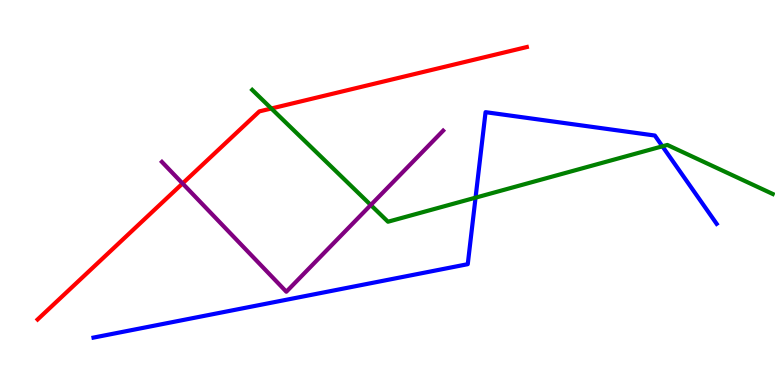[{'lines': ['blue', 'red'], 'intersections': []}, {'lines': ['green', 'red'], 'intersections': [{'x': 3.5, 'y': 7.18}]}, {'lines': ['purple', 'red'], 'intersections': [{'x': 2.36, 'y': 5.23}]}, {'lines': ['blue', 'green'], 'intersections': [{'x': 6.14, 'y': 4.87}, {'x': 8.55, 'y': 6.2}]}, {'lines': ['blue', 'purple'], 'intersections': []}, {'lines': ['green', 'purple'], 'intersections': [{'x': 4.78, 'y': 4.68}]}]